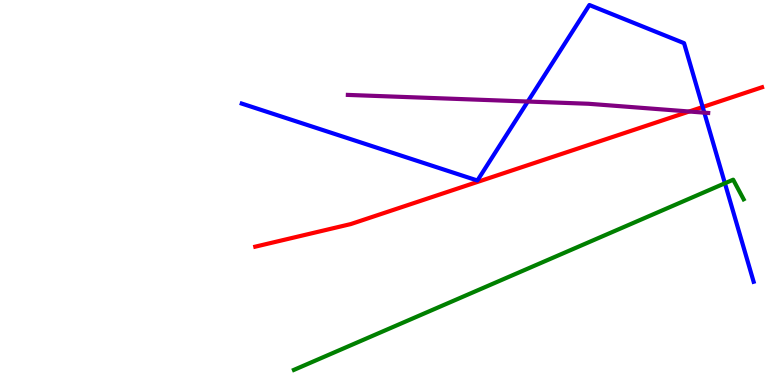[{'lines': ['blue', 'red'], 'intersections': [{'x': 9.07, 'y': 7.22}]}, {'lines': ['green', 'red'], 'intersections': []}, {'lines': ['purple', 'red'], 'intersections': [{'x': 8.89, 'y': 7.1}]}, {'lines': ['blue', 'green'], 'intersections': [{'x': 9.35, 'y': 5.24}]}, {'lines': ['blue', 'purple'], 'intersections': [{'x': 6.81, 'y': 7.36}, {'x': 9.09, 'y': 7.07}]}, {'lines': ['green', 'purple'], 'intersections': []}]